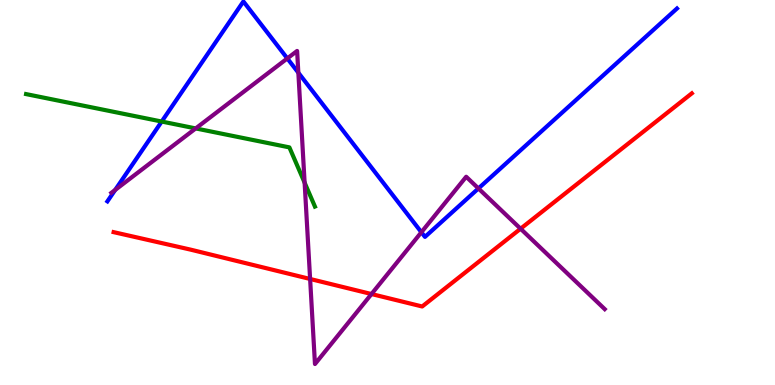[{'lines': ['blue', 'red'], 'intersections': []}, {'lines': ['green', 'red'], 'intersections': []}, {'lines': ['purple', 'red'], 'intersections': [{'x': 4.0, 'y': 2.75}, {'x': 4.79, 'y': 2.36}, {'x': 6.72, 'y': 4.06}]}, {'lines': ['blue', 'green'], 'intersections': [{'x': 2.09, 'y': 6.84}]}, {'lines': ['blue', 'purple'], 'intersections': [{'x': 1.49, 'y': 5.07}, {'x': 3.71, 'y': 8.48}, {'x': 3.85, 'y': 8.11}, {'x': 5.44, 'y': 3.97}, {'x': 6.17, 'y': 5.11}]}, {'lines': ['green', 'purple'], 'intersections': [{'x': 2.53, 'y': 6.66}, {'x': 3.93, 'y': 5.26}]}]